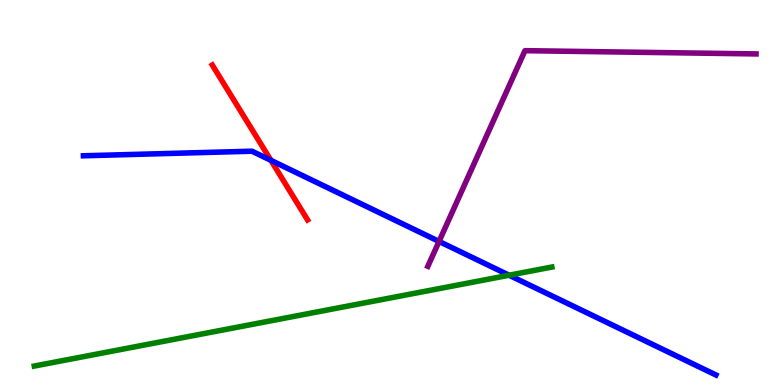[{'lines': ['blue', 'red'], 'intersections': [{'x': 3.5, 'y': 5.84}]}, {'lines': ['green', 'red'], 'intersections': []}, {'lines': ['purple', 'red'], 'intersections': []}, {'lines': ['blue', 'green'], 'intersections': [{'x': 6.57, 'y': 2.85}]}, {'lines': ['blue', 'purple'], 'intersections': [{'x': 5.67, 'y': 3.73}]}, {'lines': ['green', 'purple'], 'intersections': []}]